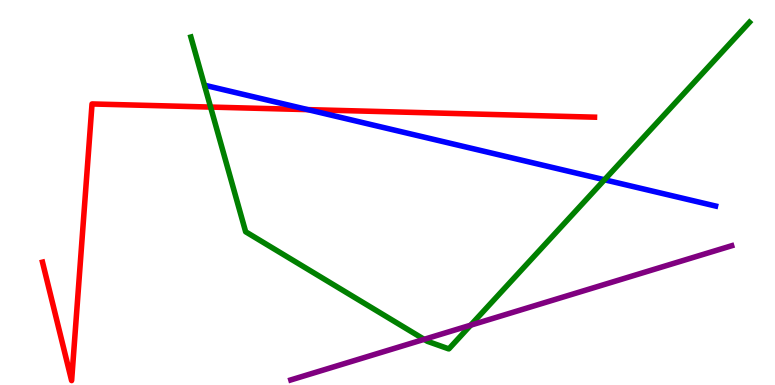[{'lines': ['blue', 'red'], 'intersections': [{'x': 3.97, 'y': 7.15}]}, {'lines': ['green', 'red'], 'intersections': [{'x': 2.72, 'y': 7.22}]}, {'lines': ['purple', 'red'], 'intersections': []}, {'lines': ['blue', 'green'], 'intersections': [{'x': 7.8, 'y': 5.33}]}, {'lines': ['blue', 'purple'], 'intersections': []}, {'lines': ['green', 'purple'], 'intersections': [{'x': 5.47, 'y': 1.19}, {'x': 6.07, 'y': 1.55}]}]